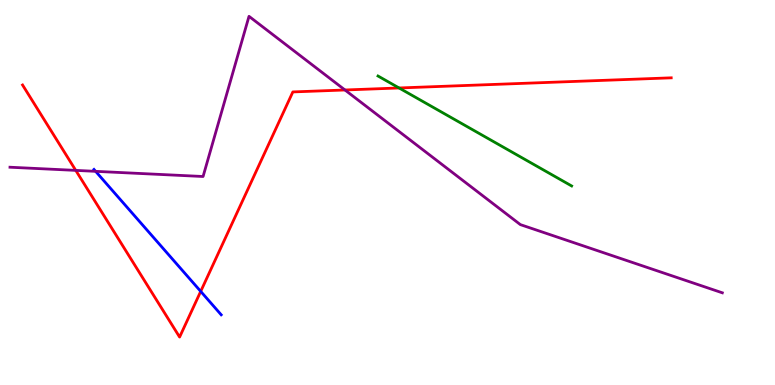[{'lines': ['blue', 'red'], 'intersections': [{'x': 2.59, 'y': 2.43}]}, {'lines': ['green', 'red'], 'intersections': [{'x': 5.15, 'y': 7.72}]}, {'lines': ['purple', 'red'], 'intersections': [{'x': 0.978, 'y': 5.57}, {'x': 4.45, 'y': 7.66}]}, {'lines': ['blue', 'green'], 'intersections': []}, {'lines': ['blue', 'purple'], 'intersections': [{'x': 1.23, 'y': 5.55}]}, {'lines': ['green', 'purple'], 'intersections': []}]